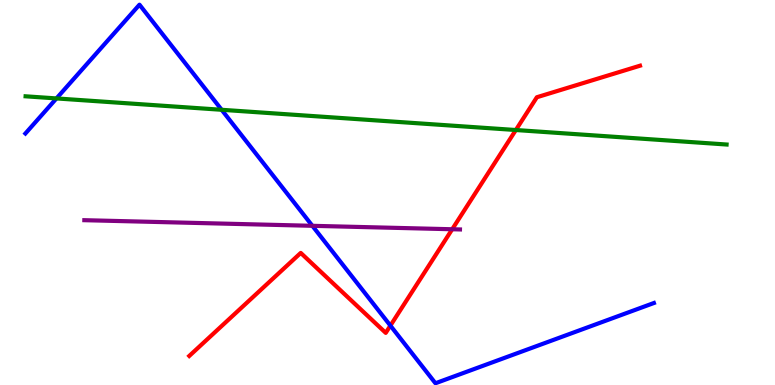[{'lines': ['blue', 'red'], 'intersections': [{'x': 5.04, 'y': 1.54}]}, {'lines': ['green', 'red'], 'intersections': [{'x': 6.66, 'y': 6.62}]}, {'lines': ['purple', 'red'], 'intersections': [{'x': 5.83, 'y': 4.05}]}, {'lines': ['blue', 'green'], 'intersections': [{'x': 0.729, 'y': 7.44}, {'x': 2.86, 'y': 7.15}]}, {'lines': ['blue', 'purple'], 'intersections': [{'x': 4.03, 'y': 4.13}]}, {'lines': ['green', 'purple'], 'intersections': []}]